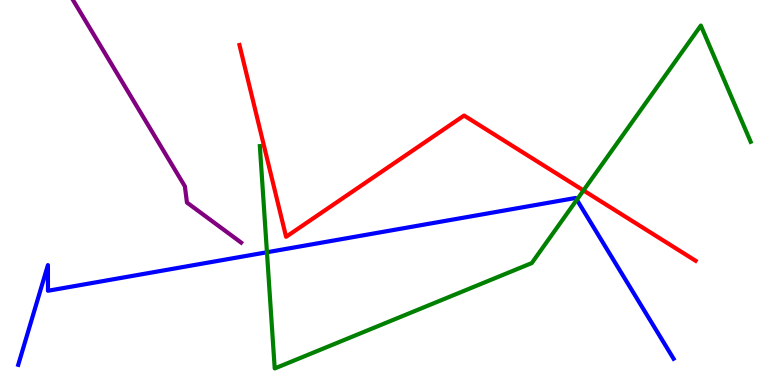[{'lines': ['blue', 'red'], 'intersections': []}, {'lines': ['green', 'red'], 'intersections': [{'x': 7.53, 'y': 5.05}]}, {'lines': ['purple', 'red'], 'intersections': []}, {'lines': ['blue', 'green'], 'intersections': [{'x': 3.44, 'y': 3.45}, {'x': 7.44, 'y': 4.81}]}, {'lines': ['blue', 'purple'], 'intersections': []}, {'lines': ['green', 'purple'], 'intersections': []}]